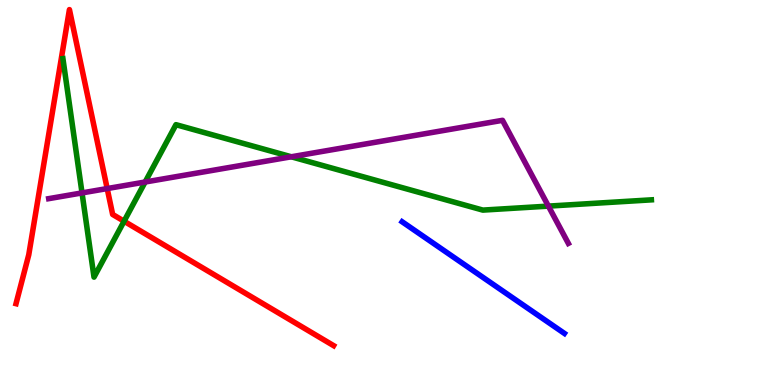[{'lines': ['blue', 'red'], 'intersections': []}, {'lines': ['green', 'red'], 'intersections': [{'x': 1.6, 'y': 4.25}]}, {'lines': ['purple', 'red'], 'intersections': [{'x': 1.38, 'y': 5.1}]}, {'lines': ['blue', 'green'], 'intersections': []}, {'lines': ['blue', 'purple'], 'intersections': []}, {'lines': ['green', 'purple'], 'intersections': [{'x': 1.06, 'y': 4.99}, {'x': 1.87, 'y': 5.27}, {'x': 3.76, 'y': 5.93}, {'x': 7.08, 'y': 4.65}]}]